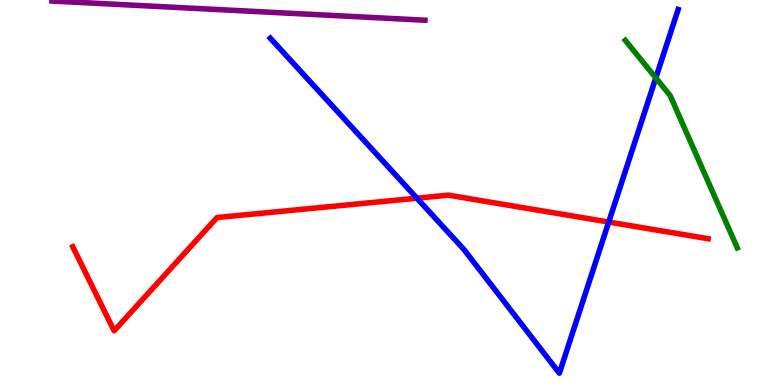[{'lines': ['blue', 'red'], 'intersections': [{'x': 5.38, 'y': 4.85}, {'x': 7.85, 'y': 4.23}]}, {'lines': ['green', 'red'], 'intersections': []}, {'lines': ['purple', 'red'], 'intersections': []}, {'lines': ['blue', 'green'], 'intersections': [{'x': 8.46, 'y': 7.98}]}, {'lines': ['blue', 'purple'], 'intersections': []}, {'lines': ['green', 'purple'], 'intersections': []}]